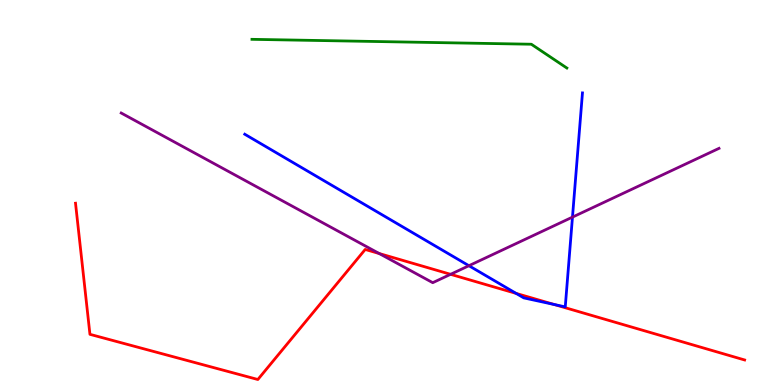[{'lines': ['blue', 'red'], 'intersections': [{'x': 6.66, 'y': 2.38}, {'x': 7.15, 'y': 2.09}]}, {'lines': ['green', 'red'], 'intersections': []}, {'lines': ['purple', 'red'], 'intersections': [{'x': 4.89, 'y': 3.41}, {'x': 5.81, 'y': 2.87}]}, {'lines': ['blue', 'green'], 'intersections': []}, {'lines': ['blue', 'purple'], 'intersections': [{'x': 6.05, 'y': 3.1}, {'x': 7.39, 'y': 4.36}]}, {'lines': ['green', 'purple'], 'intersections': []}]